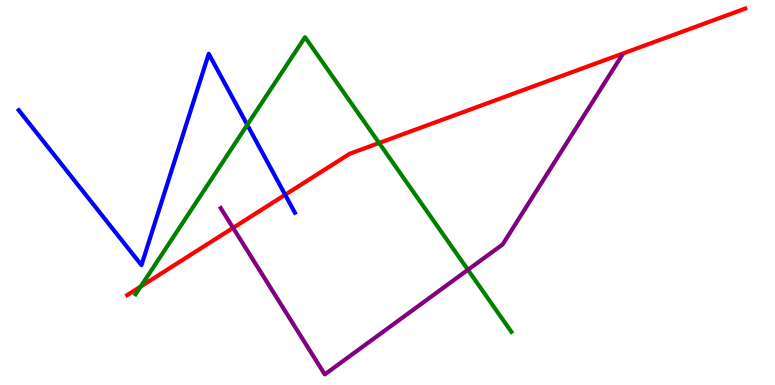[{'lines': ['blue', 'red'], 'intersections': [{'x': 3.68, 'y': 4.94}]}, {'lines': ['green', 'red'], 'intersections': [{'x': 1.82, 'y': 2.56}, {'x': 4.89, 'y': 6.29}]}, {'lines': ['purple', 'red'], 'intersections': [{'x': 3.01, 'y': 4.08}]}, {'lines': ['blue', 'green'], 'intersections': [{'x': 3.19, 'y': 6.76}]}, {'lines': ['blue', 'purple'], 'intersections': []}, {'lines': ['green', 'purple'], 'intersections': [{'x': 6.04, 'y': 2.99}]}]